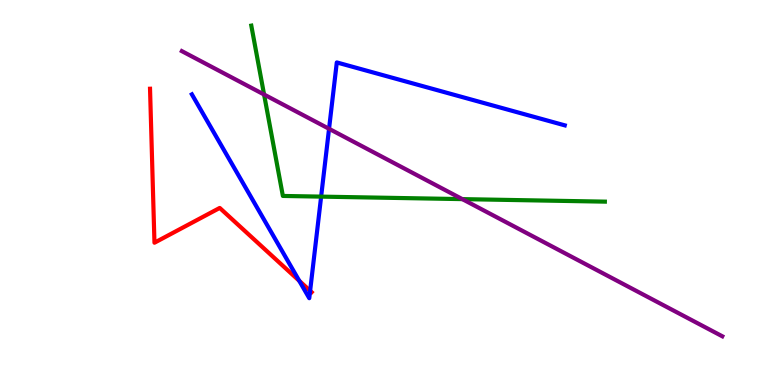[{'lines': ['blue', 'red'], 'intersections': [{'x': 3.86, 'y': 2.71}, {'x': 4.0, 'y': 2.45}]}, {'lines': ['green', 'red'], 'intersections': []}, {'lines': ['purple', 'red'], 'intersections': []}, {'lines': ['blue', 'green'], 'intersections': [{'x': 4.14, 'y': 4.89}]}, {'lines': ['blue', 'purple'], 'intersections': [{'x': 4.25, 'y': 6.65}]}, {'lines': ['green', 'purple'], 'intersections': [{'x': 3.41, 'y': 7.54}, {'x': 5.97, 'y': 4.83}]}]